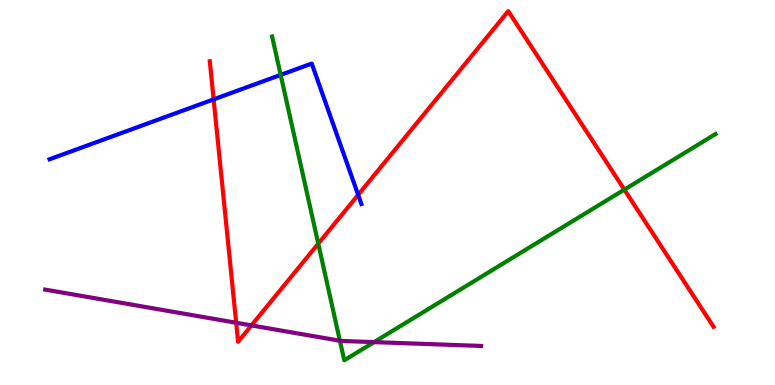[{'lines': ['blue', 'red'], 'intersections': [{'x': 2.76, 'y': 7.42}, {'x': 4.62, 'y': 4.94}]}, {'lines': ['green', 'red'], 'intersections': [{'x': 4.11, 'y': 3.67}, {'x': 8.06, 'y': 5.07}]}, {'lines': ['purple', 'red'], 'intersections': [{'x': 3.05, 'y': 1.62}, {'x': 3.24, 'y': 1.55}]}, {'lines': ['blue', 'green'], 'intersections': [{'x': 3.62, 'y': 8.05}]}, {'lines': ['blue', 'purple'], 'intersections': []}, {'lines': ['green', 'purple'], 'intersections': [{'x': 4.39, 'y': 1.15}, {'x': 4.83, 'y': 1.11}]}]